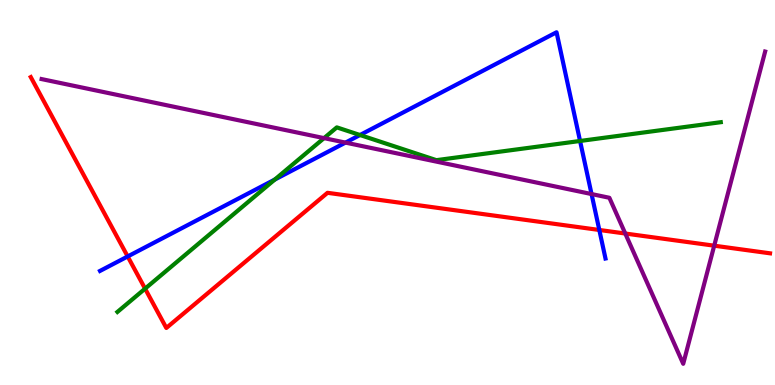[{'lines': ['blue', 'red'], 'intersections': [{'x': 1.65, 'y': 3.34}, {'x': 7.73, 'y': 4.03}]}, {'lines': ['green', 'red'], 'intersections': [{'x': 1.87, 'y': 2.5}]}, {'lines': ['purple', 'red'], 'intersections': [{'x': 8.07, 'y': 3.93}, {'x': 9.22, 'y': 3.62}]}, {'lines': ['blue', 'green'], 'intersections': [{'x': 3.55, 'y': 5.34}, {'x': 4.65, 'y': 6.49}, {'x': 7.48, 'y': 6.34}]}, {'lines': ['blue', 'purple'], 'intersections': [{'x': 4.46, 'y': 6.3}, {'x': 7.63, 'y': 4.96}]}, {'lines': ['green', 'purple'], 'intersections': [{'x': 4.18, 'y': 6.41}]}]